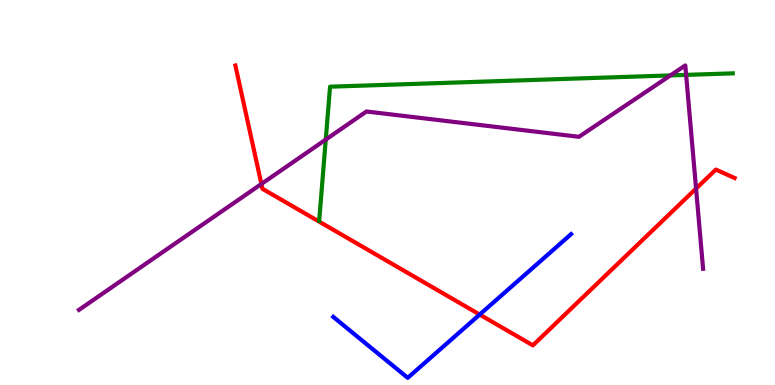[{'lines': ['blue', 'red'], 'intersections': [{'x': 6.19, 'y': 1.83}]}, {'lines': ['green', 'red'], 'intersections': []}, {'lines': ['purple', 'red'], 'intersections': [{'x': 3.37, 'y': 5.22}, {'x': 8.98, 'y': 5.1}]}, {'lines': ['blue', 'green'], 'intersections': []}, {'lines': ['blue', 'purple'], 'intersections': []}, {'lines': ['green', 'purple'], 'intersections': [{'x': 4.2, 'y': 6.37}, {'x': 8.65, 'y': 8.04}, {'x': 8.85, 'y': 8.05}]}]